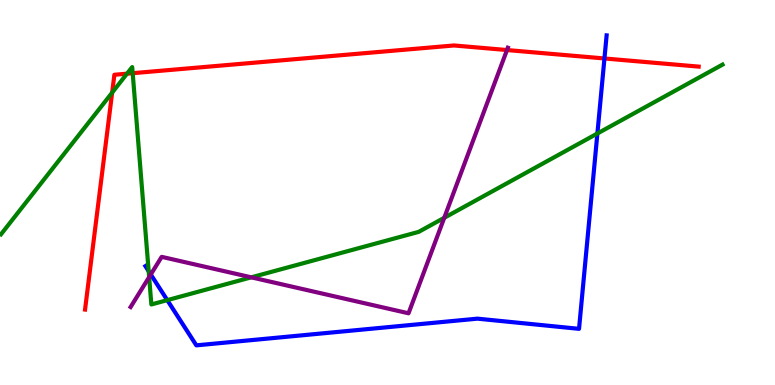[{'lines': ['blue', 'red'], 'intersections': [{'x': 7.8, 'y': 8.48}]}, {'lines': ['green', 'red'], 'intersections': [{'x': 1.45, 'y': 7.59}, {'x': 1.64, 'y': 8.09}, {'x': 1.71, 'y': 8.1}]}, {'lines': ['purple', 'red'], 'intersections': [{'x': 6.54, 'y': 8.7}]}, {'lines': ['blue', 'green'], 'intersections': [{'x': 1.92, 'y': 2.96}, {'x': 2.16, 'y': 2.2}, {'x': 7.71, 'y': 6.53}]}, {'lines': ['blue', 'purple'], 'intersections': [{'x': 1.95, 'y': 2.87}]}, {'lines': ['green', 'purple'], 'intersections': [{'x': 1.92, 'y': 2.8}, {'x': 3.24, 'y': 2.8}, {'x': 5.73, 'y': 4.34}]}]